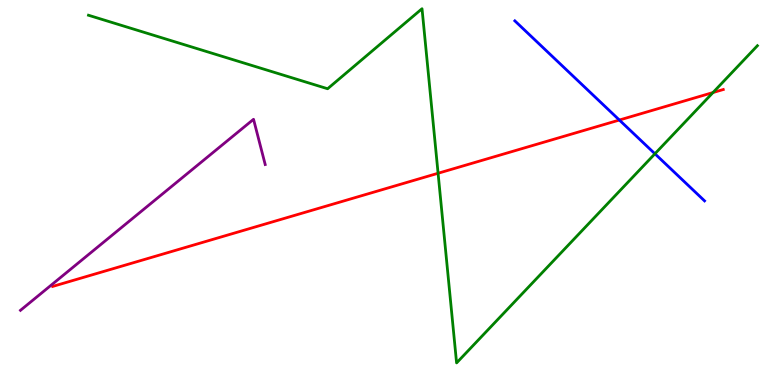[{'lines': ['blue', 'red'], 'intersections': [{'x': 7.99, 'y': 6.88}]}, {'lines': ['green', 'red'], 'intersections': [{'x': 5.65, 'y': 5.5}, {'x': 9.2, 'y': 7.6}]}, {'lines': ['purple', 'red'], 'intersections': []}, {'lines': ['blue', 'green'], 'intersections': [{'x': 8.45, 'y': 6.01}]}, {'lines': ['blue', 'purple'], 'intersections': []}, {'lines': ['green', 'purple'], 'intersections': []}]